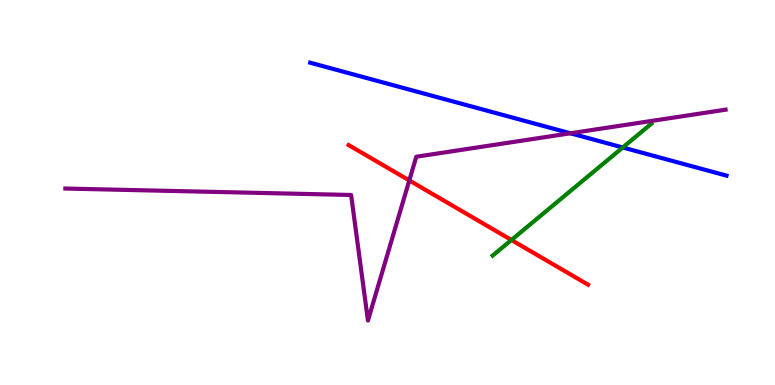[{'lines': ['blue', 'red'], 'intersections': []}, {'lines': ['green', 'red'], 'intersections': [{'x': 6.6, 'y': 3.77}]}, {'lines': ['purple', 'red'], 'intersections': [{'x': 5.28, 'y': 5.31}]}, {'lines': ['blue', 'green'], 'intersections': [{'x': 8.04, 'y': 6.17}]}, {'lines': ['blue', 'purple'], 'intersections': [{'x': 7.36, 'y': 6.54}]}, {'lines': ['green', 'purple'], 'intersections': []}]